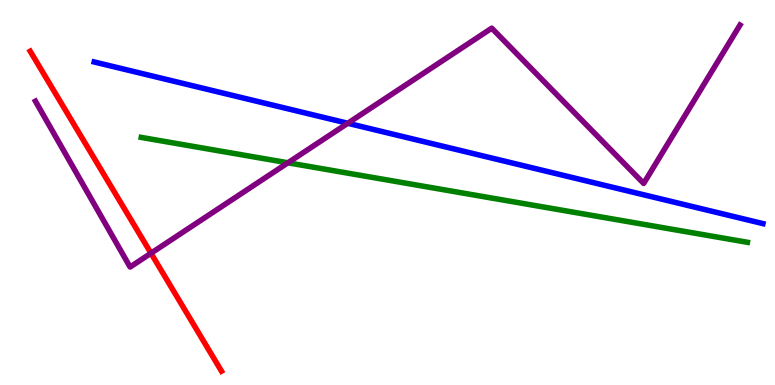[{'lines': ['blue', 'red'], 'intersections': []}, {'lines': ['green', 'red'], 'intersections': []}, {'lines': ['purple', 'red'], 'intersections': [{'x': 1.95, 'y': 3.42}]}, {'lines': ['blue', 'green'], 'intersections': []}, {'lines': ['blue', 'purple'], 'intersections': [{'x': 4.49, 'y': 6.8}]}, {'lines': ['green', 'purple'], 'intersections': [{'x': 3.72, 'y': 5.77}]}]